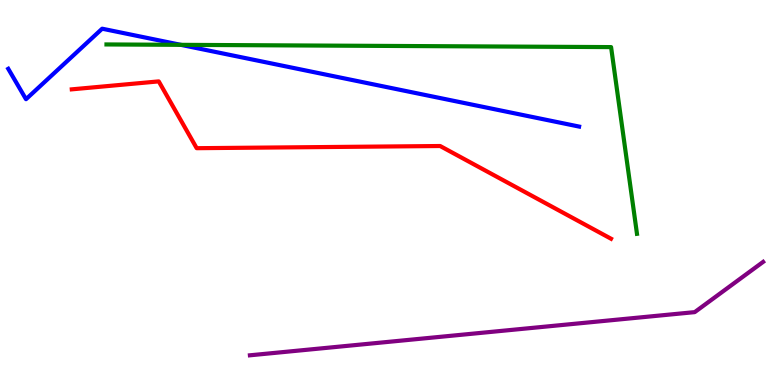[{'lines': ['blue', 'red'], 'intersections': []}, {'lines': ['green', 'red'], 'intersections': []}, {'lines': ['purple', 'red'], 'intersections': []}, {'lines': ['blue', 'green'], 'intersections': [{'x': 2.33, 'y': 8.84}]}, {'lines': ['blue', 'purple'], 'intersections': []}, {'lines': ['green', 'purple'], 'intersections': []}]